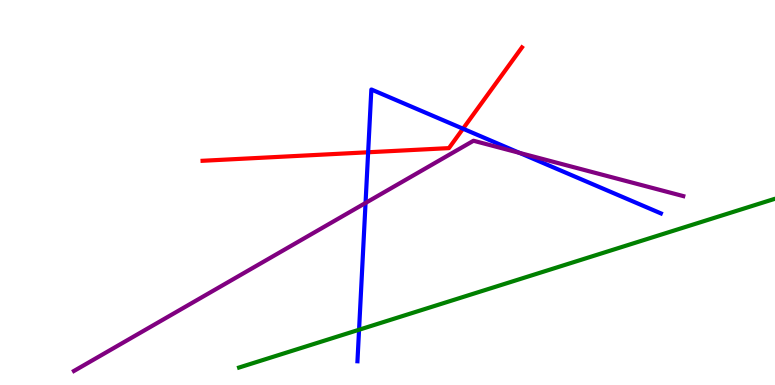[{'lines': ['blue', 'red'], 'intersections': [{'x': 4.75, 'y': 6.04}, {'x': 5.97, 'y': 6.66}]}, {'lines': ['green', 'red'], 'intersections': []}, {'lines': ['purple', 'red'], 'intersections': []}, {'lines': ['blue', 'green'], 'intersections': [{'x': 4.63, 'y': 1.44}]}, {'lines': ['blue', 'purple'], 'intersections': [{'x': 4.72, 'y': 4.73}, {'x': 6.7, 'y': 6.03}]}, {'lines': ['green', 'purple'], 'intersections': []}]